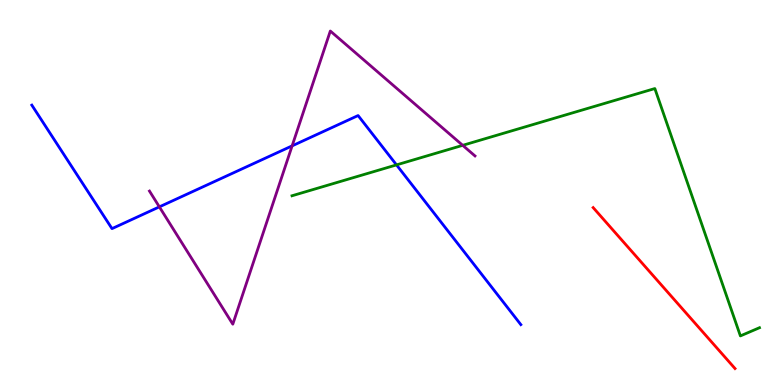[{'lines': ['blue', 'red'], 'intersections': []}, {'lines': ['green', 'red'], 'intersections': []}, {'lines': ['purple', 'red'], 'intersections': []}, {'lines': ['blue', 'green'], 'intersections': [{'x': 5.12, 'y': 5.72}]}, {'lines': ['blue', 'purple'], 'intersections': [{'x': 2.06, 'y': 4.63}, {'x': 3.77, 'y': 6.21}]}, {'lines': ['green', 'purple'], 'intersections': [{'x': 5.97, 'y': 6.23}]}]